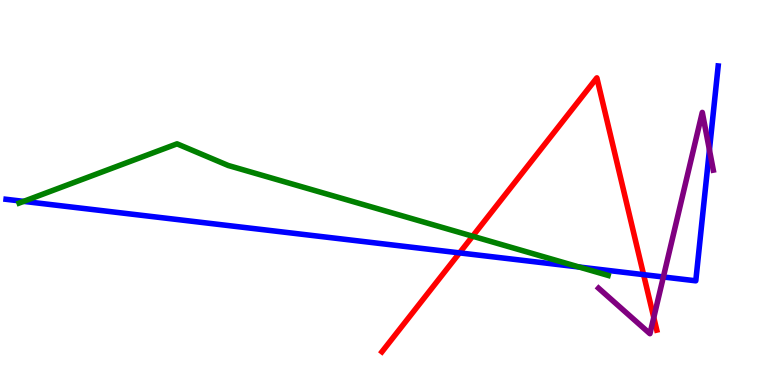[{'lines': ['blue', 'red'], 'intersections': [{'x': 5.93, 'y': 3.43}, {'x': 8.3, 'y': 2.87}]}, {'lines': ['green', 'red'], 'intersections': [{'x': 6.1, 'y': 3.86}]}, {'lines': ['purple', 'red'], 'intersections': [{'x': 8.44, 'y': 1.75}]}, {'lines': ['blue', 'green'], 'intersections': [{'x': 0.305, 'y': 4.77}, {'x': 7.47, 'y': 3.06}]}, {'lines': ['blue', 'purple'], 'intersections': [{'x': 8.56, 'y': 2.81}, {'x': 9.15, 'y': 6.11}]}, {'lines': ['green', 'purple'], 'intersections': []}]